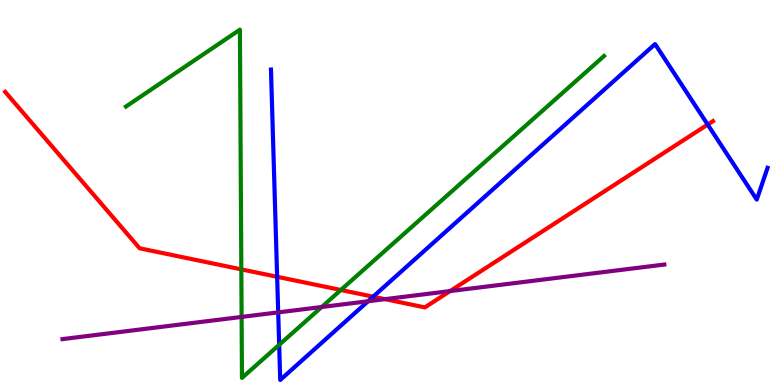[{'lines': ['blue', 'red'], 'intersections': [{'x': 3.58, 'y': 2.81}, {'x': 4.81, 'y': 2.29}, {'x': 9.13, 'y': 6.76}]}, {'lines': ['green', 'red'], 'intersections': [{'x': 3.11, 'y': 3.0}, {'x': 4.4, 'y': 2.47}]}, {'lines': ['purple', 'red'], 'intersections': [{'x': 4.97, 'y': 2.23}, {'x': 5.81, 'y': 2.44}]}, {'lines': ['blue', 'green'], 'intersections': [{'x': 3.6, 'y': 1.04}]}, {'lines': ['blue', 'purple'], 'intersections': [{'x': 3.59, 'y': 1.89}, {'x': 4.75, 'y': 2.18}]}, {'lines': ['green', 'purple'], 'intersections': [{'x': 3.12, 'y': 1.77}, {'x': 4.15, 'y': 2.03}]}]